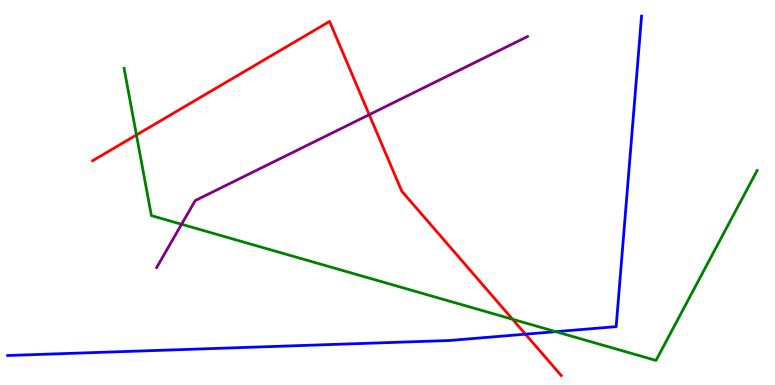[{'lines': ['blue', 'red'], 'intersections': [{'x': 6.78, 'y': 1.32}]}, {'lines': ['green', 'red'], 'intersections': [{'x': 1.76, 'y': 6.49}, {'x': 6.61, 'y': 1.71}]}, {'lines': ['purple', 'red'], 'intersections': [{'x': 4.76, 'y': 7.02}]}, {'lines': ['blue', 'green'], 'intersections': [{'x': 7.17, 'y': 1.39}]}, {'lines': ['blue', 'purple'], 'intersections': []}, {'lines': ['green', 'purple'], 'intersections': [{'x': 2.34, 'y': 4.18}]}]